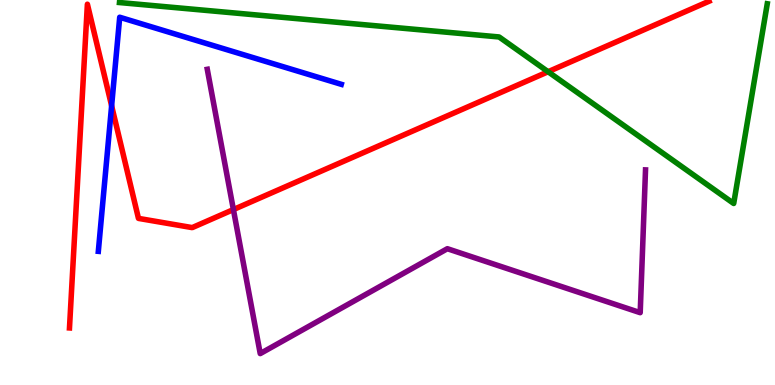[{'lines': ['blue', 'red'], 'intersections': [{'x': 1.44, 'y': 7.25}]}, {'lines': ['green', 'red'], 'intersections': [{'x': 7.07, 'y': 8.14}]}, {'lines': ['purple', 'red'], 'intersections': [{'x': 3.01, 'y': 4.56}]}, {'lines': ['blue', 'green'], 'intersections': []}, {'lines': ['blue', 'purple'], 'intersections': []}, {'lines': ['green', 'purple'], 'intersections': []}]